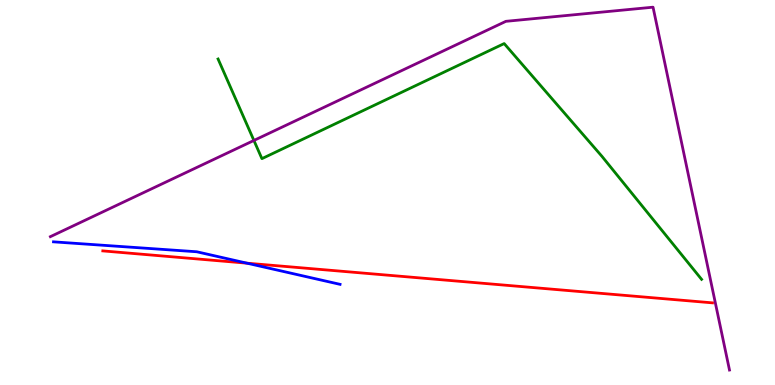[{'lines': ['blue', 'red'], 'intersections': [{'x': 3.19, 'y': 3.16}]}, {'lines': ['green', 'red'], 'intersections': []}, {'lines': ['purple', 'red'], 'intersections': []}, {'lines': ['blue', 'green'], 'intersections': []}, {'lines': ['blue', 'purple'], 'intersections': []}, {'lines': ['green', 'purple'], 'intersections': [{'x': 3.28, 'y': 6.35}]}]